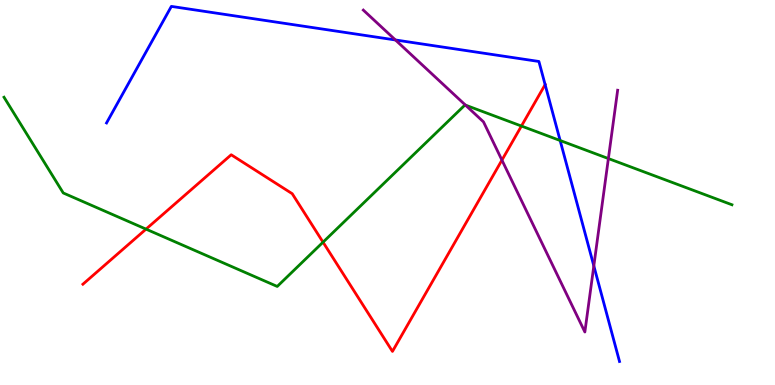[{'lines': ['blue', 'red'], 'intersections': [{'x': 7.03, 'y': 7.8}]}, {'lines': ['green', 'red'], 'intersections': [{'x': 1.88, 'y': 4.05}, {'x': 4.17, 'y': 3.71}, {'x': 6.73, 'y': 6.73}]}, {'lines': ['purple', 'red'], 'intersections': [{'x': 6.48, 'y': 5.84}]}, {'lines': ['blue', 'green'], 'intersections': [{'x': 7.23, 'y': 6.35}]}, {'lines': ['blue', 'purple'], 'intersections': [{'x': 5.1, 'y': 8.96}, {'x': 7.66, 'y': 3.09}]}, {'lines': ['green', 'purple'], 'intersections': [{'x': 6.01, 'y': 7.27}, {'x': 7.85, 'y': 5.88}]}]